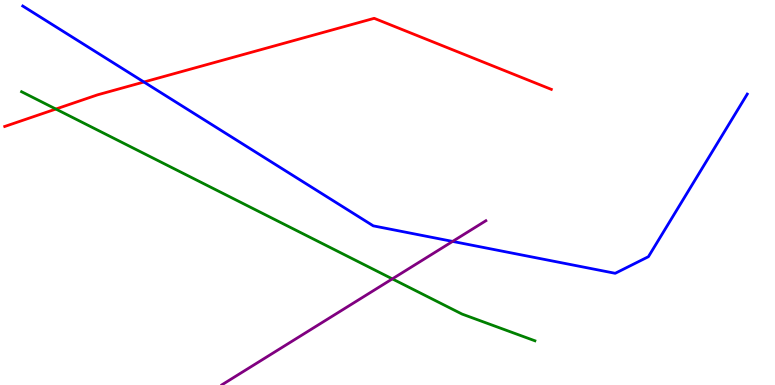[{'lines': ['blue', 'red'], 'intersections': [{'x': 1.86, 'y': 7.87}]}, {'lines': ['green', 'red'], 'intersections': [{'x': 0.721, 'y': 7.17}]}, {'lines': ['purple', 'red'], 'intersections': []}, {'lines': ['blue', 'green'], 'intersections': []}, {'lines': ['blue', 'purple'], 'intersections': [{'x': 5.84, 'y': 3.73}]}, {'lines': ['green', 'purple'], 'intersections': [{'x': 5.06, 'y': 2.76}]}]